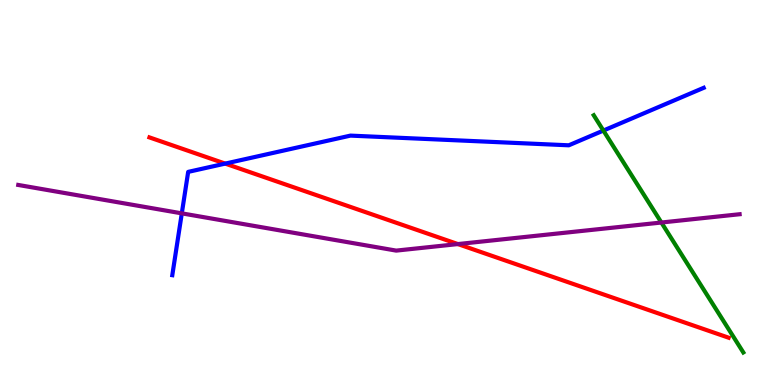[{'lines': ['blue', 'red'], 'intersections': [{'x': 2.91, 'y': 5.75}]}, {'lines': ['green', 'red'], 'intersections': []}, {'lines': ['purple', 'red'], 'intersections': [{'x': 5.91, 'y': 3.66}]}, {'lines': ['blue', 'green'], 'intersections': [{'x': 7.79, 'y': 6.61}]}, {'lines': ['blue', 'purple'], 'intersections': [{'x': 2.35, 'y': 4.46}]}, {'lines': ['green', 'purple'], 'intersections': [{'x': 8.53, 'y': 4.22}]}]